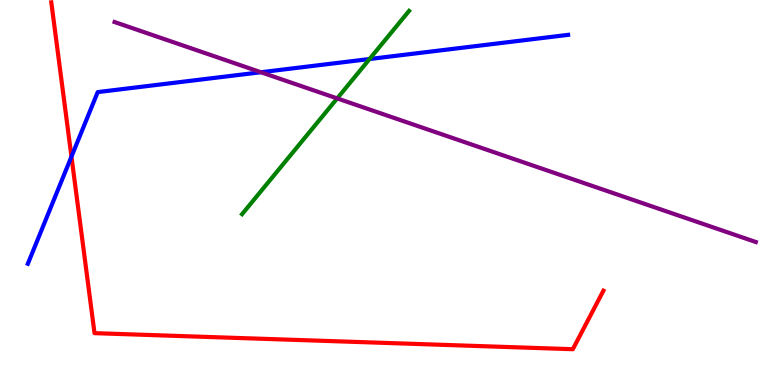[{'lines': ['blue', 'red'], 'intersections': [{'x': 0.922, 'y': 5.93}]}, {'lines': ['green', 'red'], 'intersections': []}, {'lines': ['purple', 'red'], 'intersections': []}, {'lines': ['blue', 'green'], 'intersections': [{'x': 4.77, 'y': 8.47}]}, {'lines': ['blue', 'purple'], 'intersections': [{'x': 3.37, 'y': 8.12}]}, {'lines': ['green', 'purple'], 'intersections': [{'x': 4.35, 'y': 7.44}]}]